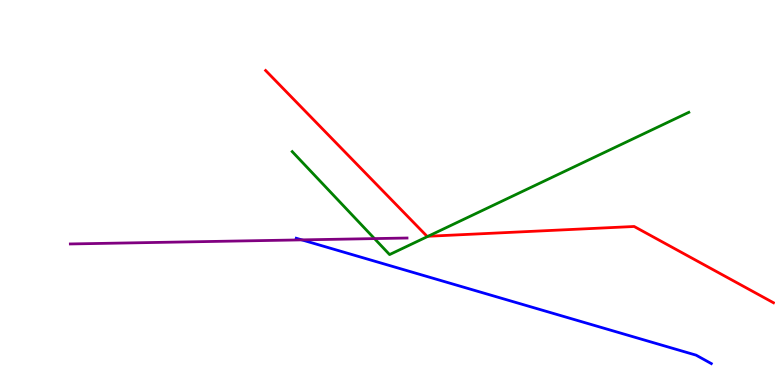[{'lines': ['blue', 'red'], 'intersections': []}, {'lines': ['green', 'red'], 'intersections': [{'x': 5.52, 'y': 3.86}]}, {'lines': ['purple', 'red'], 'intersections': []}, {'lines': ['blue', 'green'], 'intersections': []}, {'lines': ['blue', 'purple'], 'intersections': [{'x': 3.89, 'y': 3.77}]}, {'lines': ['green', 'purple'], 'intersections': [{'x': 4.83, 'y': 3.8}]}]